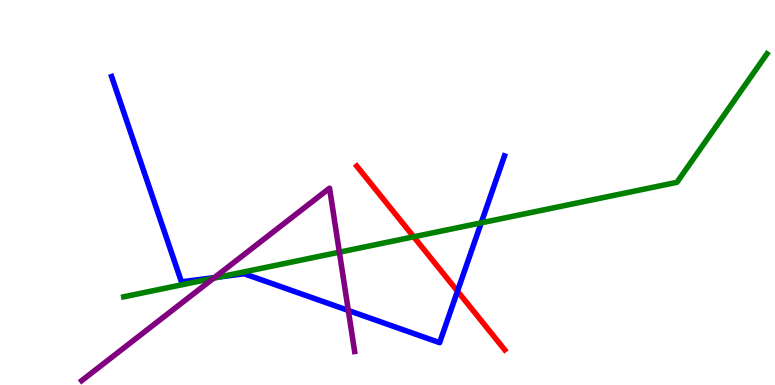[{'lines': ['blue', 'red'], 'intersections': [{'x': 5.9, 'y': 2.44}]}, {'lines': ['green', 'red'], 'intersections': [{'x': 5.34, 'y': 3.85}]}, {'lines': ['purple', 'red'], 'intersections': []}, {'lines': ['blue', 'green'], 'intersections': [{'x': 2.84, 'y': 2.81}, {'x': 6.21, 'y': 4.21}]}, {'lines': ['blue', 'purple'], 'intersections': [{'x': 2.77, 'y': 2.79}, {'x': 4.49, 'y': 1.94}]}, {'lines': ['green', 'purple'], 'intersections': [{'x': 2.76, 'y': 2.77}, {'x': 4.38, 'y': 3.45}]}]